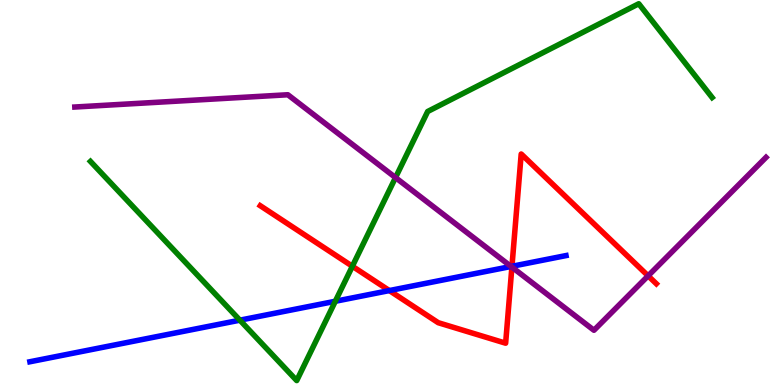[{'lines': ['blue', 'red'], 'intersections': [{'x': 5.02, 'y': 2.45}, {'x': 6.61, 'y': 3.08}]}, {'lines': ['green', 'red'], 'intersections': [{'x': 4.55, 'y': 3.08}]}, {'lines': ['purple', 'red'], 'intersections': [{'x': 6.61, 'y': 3.06}, {'x': 8.36, 'y': 2.84}]}, {'lines': ['blue', 'green'], 'intersections': [{'x': 3.1, 'y': 1.68}, {'x': 4.33, 'y': 2.17}]}, {'lines': ['blue', 'purple'], 'intersections': [{'x': 6.59, 'y': 3.08}]}, {'lines': ['green', 'purple'], 'intersections': [{'x': 5.1, 'y': 5.39}]}]